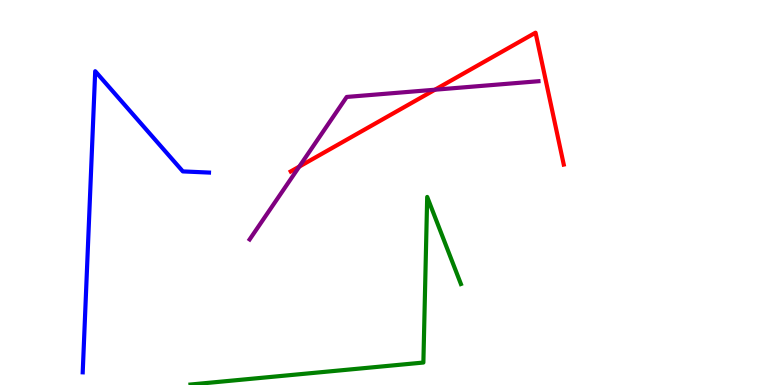[{'lines': ['blue', 'red'], 'intersections': []}, {'lines': ['green', 'red'], 'intersections': []}, {'lines': ['purple', 'red'], 'intersections': [{'x': 3.86, 'y': 5.67}, {'x': 5.61, 'y': 7.67}]}, {'lines': ['blue', 'green'], 'intersections': []}, {'lines': ['blue', 'purple'], 'intersections': []}, {'lines': ['green', 'purple'], 'intersections': []}]